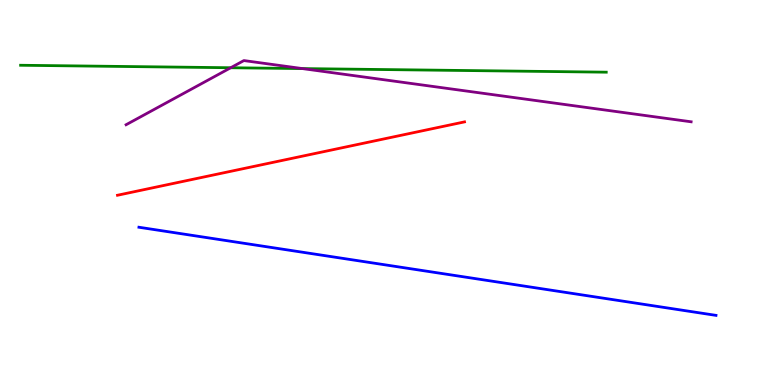[{'lines': ['blue', 'red'], 'intersections': []}, {'lines': ['green', 'red'], 'intersections': []}, {'lines': ['purple', 'red'], 'intersections': []}, {'lines': ['blue', 'green'], 'intersections': []}, {'lines': ['blue', 'purple'], 'intersections': []}, {'lines': ['green', 'purple'], 'intersections': [{'x': 2.98, 'y': 8.24}, {'x': 3.9, 'y': 8.22}]}]